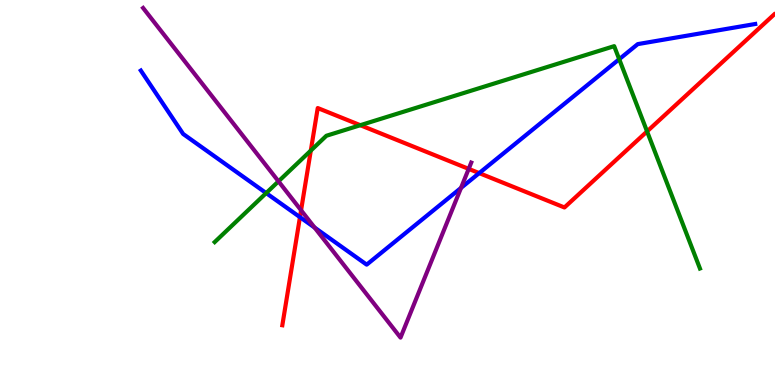[{'lines': ['blue', 'red'], 'intersections': [{'x': 3.87, 'y': 4.36}, {'x': 6.18, 'y': 5.5}]}, {'lines': ['green', 'red'], 'intersections': [{'x': 4.01, 'y': 6.09}, {'x': 4.65, 'y': 6.75}, {'x': 8.35, 'y': 6.59}]}, {'lines': ['purple', 'red'], 'intersections': [{'x': 3.88, 'y': 4.54}, {'x': 6.05, 'y': 5.61}]}, {'lines': ['blue', 'green'], 'intersections': [{'x': 3.43, 'y': 4.99}, {'x': 7.99, 'y': 8.46}]}, {'lines': ['blue', 'purple'], 'intersections': [{'x': 4.06, 'y': 4.09}, {'x': 5.95, 'y': 5.12}]}, {'lines': ['green', 'purple'], 'intersections': [{'x': 3.59, 'y': 5.29}]}]